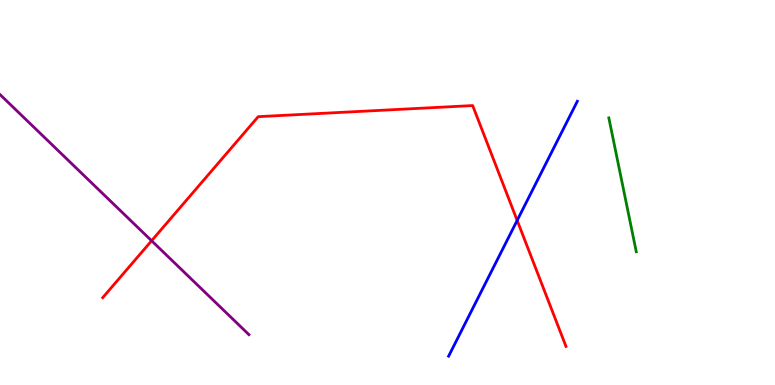[{'lines': ['blue', 'red'], 'intersections': [{'x': 6.67, 'y': 4.27}]}, {'lines': ['green', 'red'], 'intersections': []}, {'lines': ['purple', 'red'], 'intersections': [{'x': 1.96, 'y': 3.75}]}, {'lines': ['blue', 'green'], 'intersections': []}, {'lines': ['blue', 'purple'], 'intersections': []}, {'lines': ['green', 'purple'], 'intersections': []}]